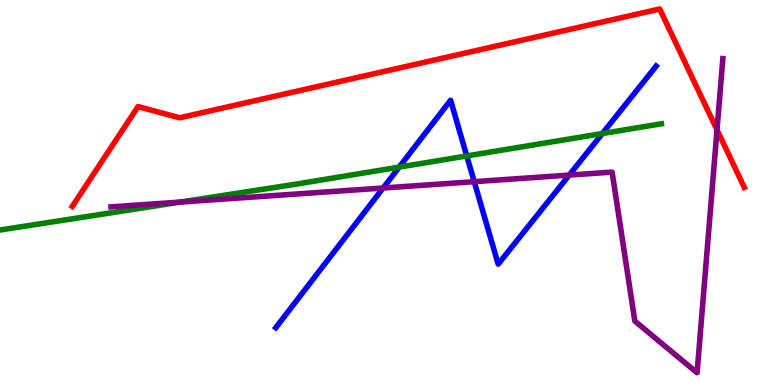[{'lines': ['blue', 'red'], 'intersections': []}, {'lines': ['green', 'red'], 'intersections': []}, {'lines': ['purple', 'red'], 'intersections': [{'x': 9.25, 'y': 6.63}]}, {'lines': ['blue', 'green'], 'intersections': [{'x': 5.15, 'y': 5.66}, {'x': 6.02, 'y': 5.95}, {'x': 7.77, 'y': 6.53}]}, {'lines': ['blue', 'purple'], 'intersections': [{'x': 4.94, 'y': 5.12}, {'x': 6.12, 'y': 5.28}, {'x': 7.34, 'y': 5.45}]}, {'lines': ['green', 'purple'], 'intersections': [{'x': 2.33, 'y': 4.75}]}]